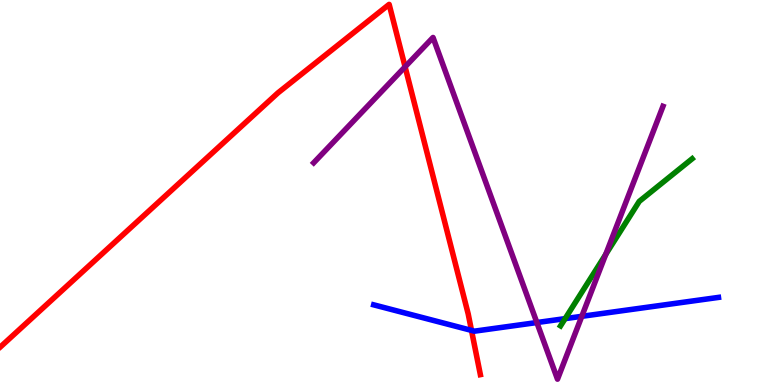[{'lines': ['blue', 'red'], 'intersections': [{'x': 6.08, 'y': 1.42}]}, {'lines': ['green', 'red'], 'intersections': []}, {'lines': ['purple', 'red'], 'intersections': [{'x': 5.23, 'y': 8.26}]}, {'lines': ['blue', 'green'], 'intersections': [{'x': 7.29, 'y': 1.72}]}, {'lines': ['blue', 'purple'], 'intersections': [{'x': 6.93, 'y': 1.62}, {'x': 7.51, 'y': 1.78}]}, {'lines': ['green', 'purple'], 'intersections': [{'x': 7.82, 'y': 3.39}]}]